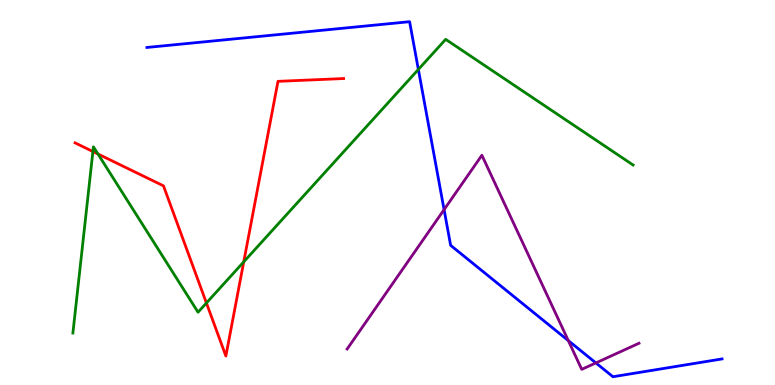[{'lines': ['blue', 'red'], 'intersections': []}, {'lines': ['green', 'red'], 'intersections': [{'x': 1.2, 'y': 6.06}, {'x': 1.26, 'y': 6.0}, {'x': 2.66, 'y': 2.13}, {'x': 3.15, 'y': 3.2}]}, {'lines': ['purple', 'red'], 'intersections': []}, {'lines': ['blue', 'green'], 'intersections': [{'x': 5.4, 'y': 8.2}]}, {'lines': ['blue', 'purple'], 'intersections': [{'x': 5.73, 'y': 4.56}, {'x': 7.33, 'y': 1.15}, {'x': 7.69, 'y': 0.574}]}, {'lines': ['green', 'purple'], 'intersections': []}]